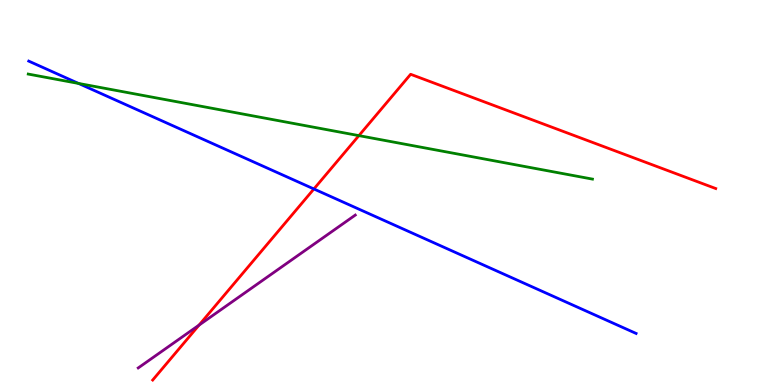[{'lines': ['blue', 'red'], 'intersections': [{'x': 4.05, 'y': 5.09}]}, {'lines': ['green', 'red'], 'intersections': [{'x': 4.63, 'y': 6.48}]}, {'lines': ['purple', 'red'], 'intersections': [{'x': 2.57, 'y': 1.56}]}, {'lines': ['blue', 'green'], 'intersections': [{'x': 1.01, 'y': 7.83}]}, {'lines': ['blue', 'purple'], 'intersections': []}, {'lines': ['green', 'purple'], 'intersections': []}]